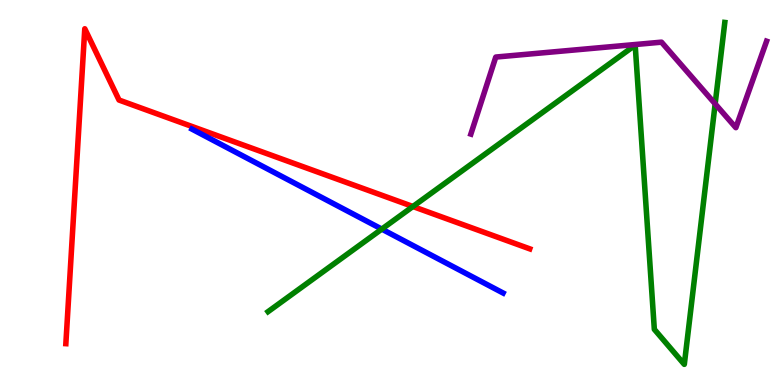[{'lines': ['blue', 'red'], 'intersections': []}, {'lines': ['green', 'red'], 'intersections': [{'x': 5.33, 'y': 4.64}]}, {'lines': ['purple', 'red'], 'intersections': []}, {'lines': ['blue', 'green'], 'intersections': [{'x': 4.93, 'y': 4.05}]}, {'lines': ['blue', 'purple'], 'intersections': []}, {'lines': ['green', 'purple'], 'intersections': [{'x': 9.23, 'y': 7.3}]}]